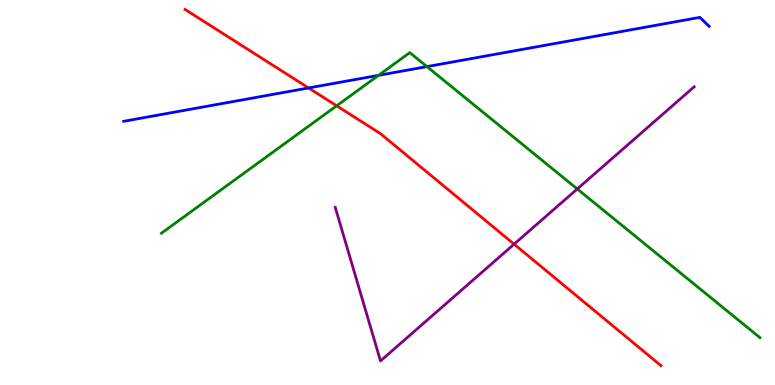[{'lines': ['blue', 'red'], 'intersections': [{'x': 3.98, 'y': 7.72}]}, {'lines': ['green', 'red'], 'intersections': [{'x': 4.34, 'y': 7.25}]}, {'lines': ['purple', 'red'], 'intersections': [{'x': 6.63, 'y': 3.66}]}, {'lines': ['blue', 'green'], 'intersections': [{'x': 4.88, 'y': 8.04}, {'x': 5.51, 'y': 8.27}]}, {'lines': ['blue', 'purple'], 'intersections': []}, {'lines': ['green', 'purple'], 'intersections': [{'x': 7.45, 'y': 5.09}]}]